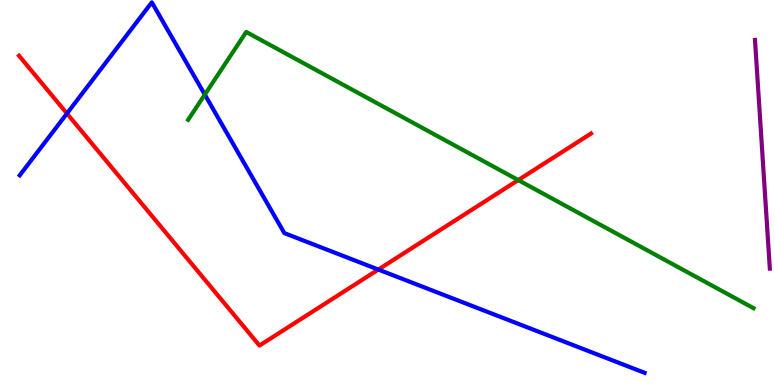[{'lines': ['blue', 'red'], 'intersections': [{'x': 0.864, 'y': 7.05}, {'x': 4.88, 'y': 3.0}]}, {'lines': ['green', 'red'], 'intersections': [{'x': 6.69, 'y': 5.32}]}, {'lines': ['purple', 'red'], 'intersections': []}, {'lines': ['blue', 'green'], 'intersections': [{'x': 2.64, 'y': 7.54}]}, {'lines': ['blue', 'purple'], 'intersections': []}, {'lines': ['green', 'purple'], 'intersections': []}]